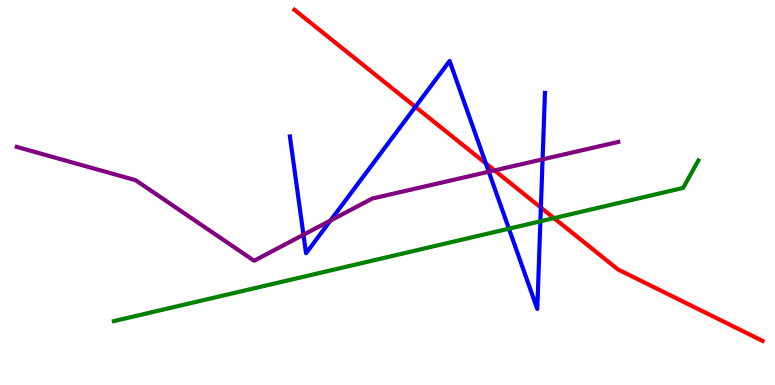[{'lines': ['blue', 'red'], 'intersections': [{'x': 5.36, 'y': 7.22}, {'x': 6.27, 'y': 5.76}, {'x': 6.98, 'y': 4.61}]}, {'lines': ['green', 'red'], 'intersections': [{'x': 7.15, 'y': 4.33}]}, {'lines': ['purple', 'red'], 'intersections': [{'x': 6.38, 'y': 5.57}]}, {'lines': ['blue', 'green'], 'intersections': [{'x': 6.57, 'y': 4.06}, {'x': 6.97, 'y': 4.25}]}, {'lines': ['blue', 'purple'], 'intersections': [{'x': 3.92, 'y': 3.9}, {'x': 4.26, 'y': 4.27}, {'x': 6.31, 'y': 5.54}, {'x': 7.0, 'y': 5.86}]}, {'lines': ['green', 'purple'], 'intersections': []}]